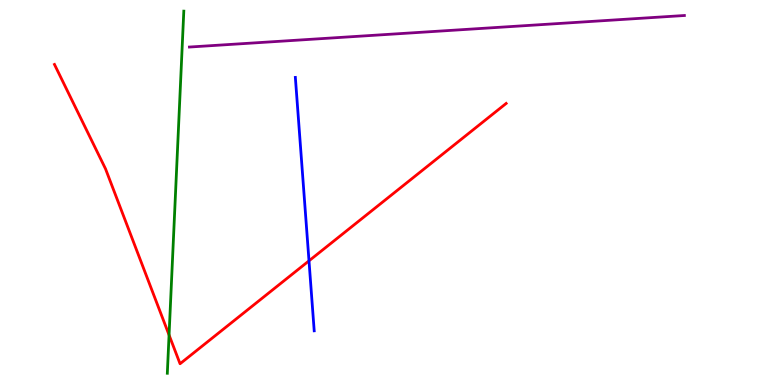[{'lines': ['blue', 'red'], 'intersections': [{'x': 3.99, 'y': 3.23}]}, {'lines': ['green', 'red'], 'intersections': [{'x': 2.18, 'y': 1.3}]}, {'lines': ['purple', 'red'], 'intersections': []}, {'lines': ['blue', 'green'], 'intersections': []}, {'lines': ['blue', 'purple'], 'intersections': []}, {'lines': ['green', 'purple'], 'intersections': []}]